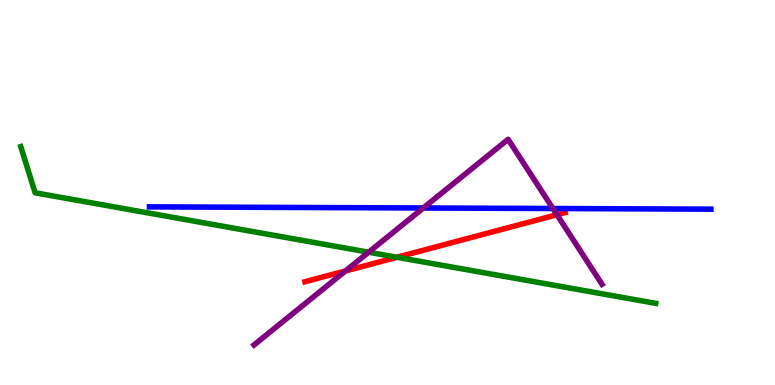[{'lines': ['blue', 'red'], 'intersections': []}, {'lines': ['green', 'red'], 'intersections': [{'x': 5.12, 'y': 3.32}]}, {'lines': ['purple', 'red'], 'intersections': [{'x': 4.46, 'y': 2.96}, {'x': 7.19, 'y': 4.42}]}, {'lines': ['blue', 'green'], 'intersections': []}, {'lines': ['blue', 'purple'], 'intersections': [{'x': 5.46, 'y': 4.6}, {'x': 7.13, 'y': 4.58}]}, {'lines': ['green', 'purple'], 'intersections': [{'x': 4.76, 'y': 3.45}]}]